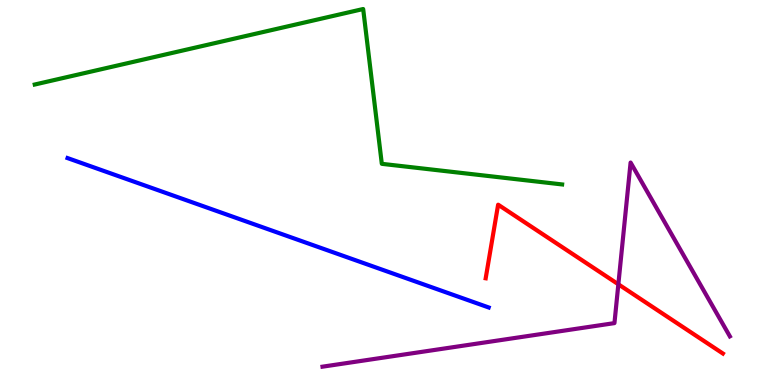[{'lines': ['blue', 'red'], 'intersections': []}, {'lines': ['green', 'red'], 'intersections': []}, {'lines': ['purple', 'red'], 'intersections': [{'x': 7.98, 'y': 2.62}]}, {'lines': ['blue', 'green'], 'intersections': []}, {'lines': ['blue', 'purple'], 'intersections': []}, {'lines': ['green', 'purple'], 'intersections': []}]